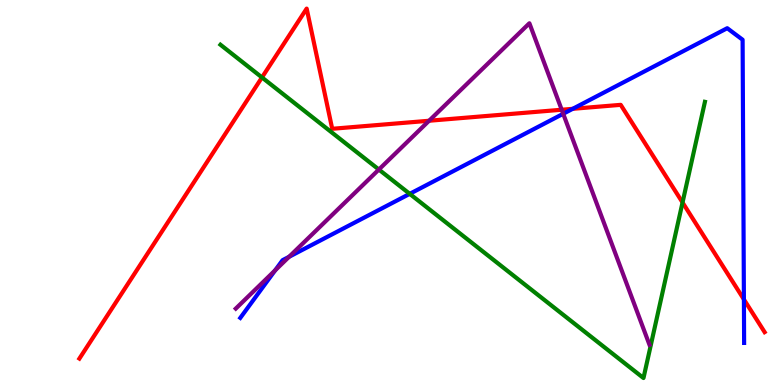[{'lines': ['blue', 'red'], 'intersections': [{'x': 7.39, 'y': 7.17}, {'x': 9.6, 'y': 2.22}]}, {'lines': ['green', 'red'], 'intersections': [{'x': 3.38, 'y': 7.99}, {'x': 8.81, 'y': 4.74}]}, {'lines': ['purple', 'red'], 'intersections': [{'x': 5.54, 'y': 6.86}, {'x': 7.25, 'y': 7.15}]}, {'lines': ['blue', 'green'], 'intersections': [{'x': 5.29, 'y': 4.96}]}, {'lines': ['blue', 'purple'], 'intersections': [{'x': 3.55, 'y': 2.98}, {'x': 3.73, 'y': 3.33}, {'x': 7.27, 'y': 7.04}]}, {'lines': ['green', 'purple'], 'intersections': [{'x': 4.89, 'y': 5.6}]}]